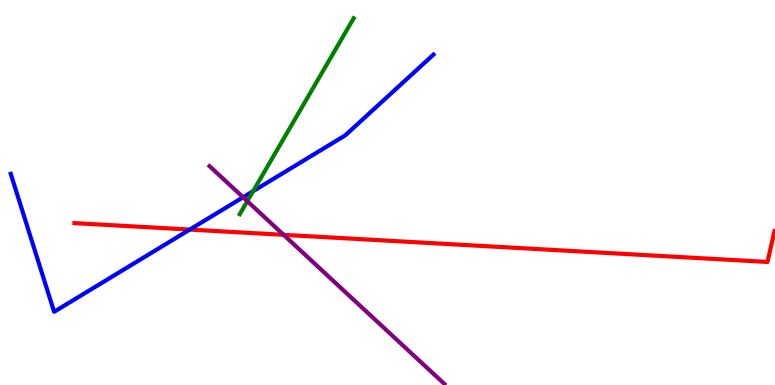[{'lines': ['blue', 'red'], 'intersections': [{'x': 2.45, 'y': 4.04}]}, {'lines': ['green', 'red'], 'intersections': []}, {'lines': ['purple', 'red'], 'intersections': [{'x': 3.66, 'y': 3.9}]}, {'lines': ['blue', 'green'], 'intersections': [{'x': 3.27, 'y': 5.03}]}, {'lines': ['blue', 'purple'], 'intersections': [{'x': 3.14, 'y': 4.88}]}, {'lines': ['green', 'purple'], 'intersections': [{'x': 3.19, 'y': 4.77}]}]